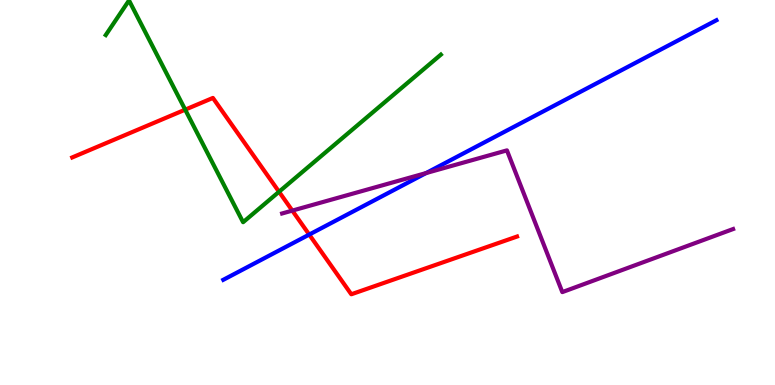[{'lines': ['blue', 'red'], 'intersections': [{'x': 3.99, 'y': 3.91}]}, {'lines': ['green', 'red'], 'intersections': [{'x': 2.39, 'y': 7.15}, {'x': 3.6, 'y': 5.02}]}, {'lines': ['purple', 'red'], 'intersections': [{'x': 3.77, 'y': 4.53}]}, {'lines': ['blue', 'green'], 'intersections': []}, {'lines': ['blue', 'purple'], 'intersections': [{'x': 5.5, 'y': 5.5}]}, {'lines': ['green', 'purple'], 'intersections': []}]